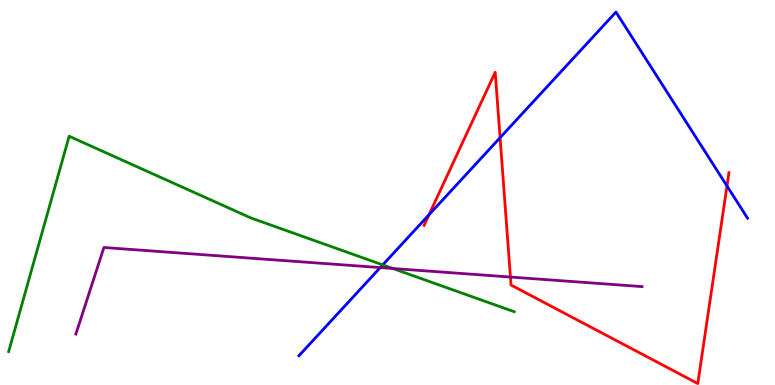[{'lines': ['blue', 'red'], 'intersections': [{'x': 5.54, 'y': 4.42}, {'x': 6.45, 'y': 6.42}, {'x': 9.38, 'y': 5.17}]}, {'lines': ['green', 'red'], 'intersections': []}, {'lines': ['purple', 'red'], 'intersections': [{'x': 6.59, 'y': 2.8}]}, {'lines': ['blue', 'green'], 'intersections': [{'x': 4.94, 'y': 3.12}]}, {'lines': ['blue', 'purple'], 'intersections': [{'x': 4.91, 'y': 3.05}]}, {'lines': ['green', 'purple'], 'intersections': [{'x': 5.07, 'y': 3.03}]}]